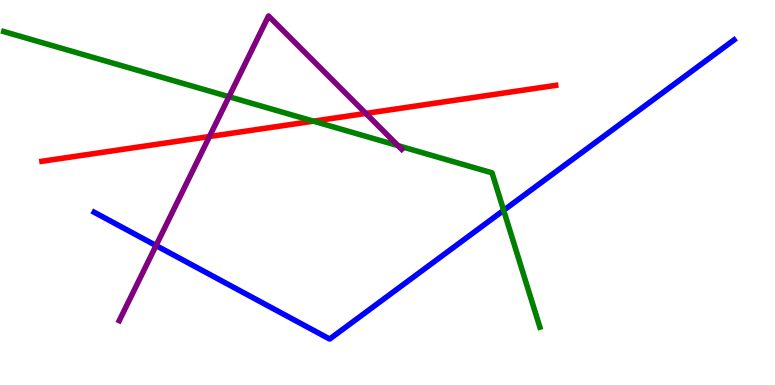[{'lines': ['blue', 'red'], 'intersections': []}, {'lines': ['green', 'red'], 'intersections': [{'x': 4.04, 'y': 6.85}]}, {'lines': ['purple', 'red'], 'intersections': [{'x': 2.7, 'y': 6.45}, {'x': 4.72, 'y': 7.05}]}, {'lines': ['blue', 'green'], 'intersections': [{'x': 6.5, 'y': 4.54}]}, {'lines': ['blue', 'purple'], 'intersections': [{'x': 2.01, 'y': 3.62}]}, {'lines': ['green', 'purple'], 'intersections': [{'x': 2.95, 'y': 7.49}, {'x': 5.14, 'y': 6.22}]}]